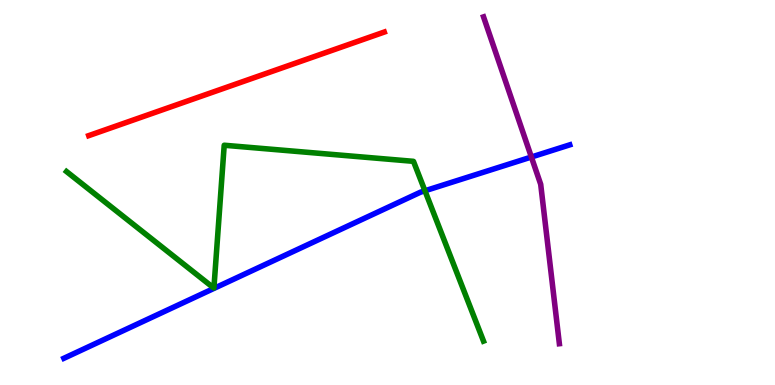[{'lines': ['blue', 'red'], 'intersections': []}, {'lines': ['green', 'red'], 'intersections': []}, {'lines': ['purple', 'red'], 'intersections': []}, {'lines': ['blue', 'green'], 'intersections': [{'x': 5.48, 'y': 5.04}]}, {'lines': ['blue', 'purple'], 'intersections': [{'x': 6.86, 'y': 5.92}]}, {'lines': ['green', 'purple'], 'intersections': []}]